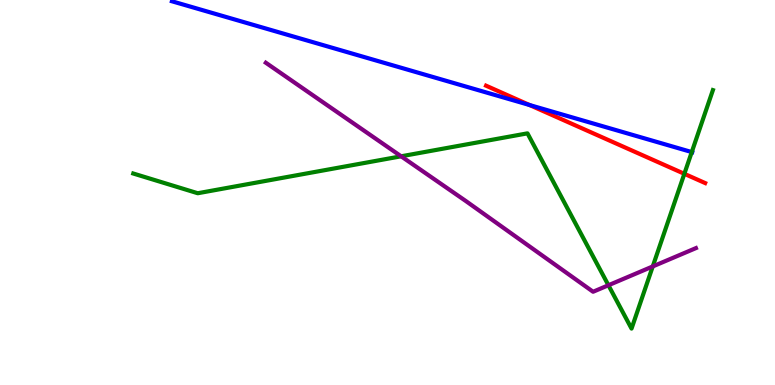[{'lines': ['blue', 'red'], 'intersections': [{'x': 6.83, 'y': 7.27}]}, {'lines': ['green', 'red'], 'intersections': [{'x': 8.83, 'y': 5.49}]}, {'lines': ['purple', 'red'], 'intersections': []}, {'lines': ['blue', 'green'], 'intersections': [{'x': 8.93, 'y': 6.05}]}, {'lines': ['blue', 'purple'], 'intersections': []}, {'lines': ['green', 'purple'], 'intersections': [{'x': 5.18, 'y': 5.94}, {'x': 7.85, 'y': 2.59}, {'x': 8.42, 'y': 3.08}]}]